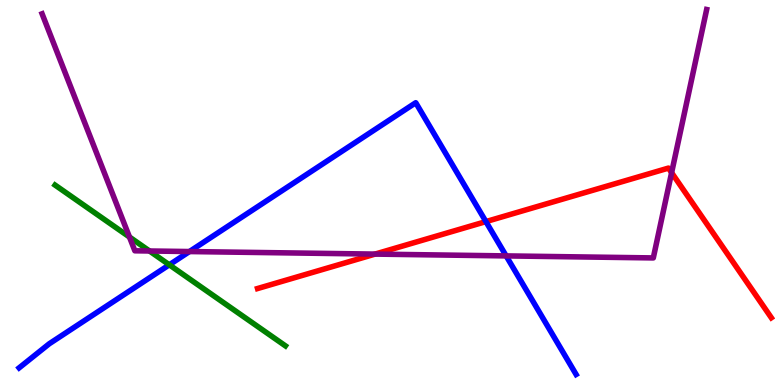[{'lines': ['blue', 'red'], 'intersections': [{'x': 6.27, 'y': 4.24}]}, {'lines': ['green', 'red'], 'intersections': []}, {'lines': ['purple', 'red'], 'intersections': [{'x': 4.84, 'y': 3.4}, {'x': 8.67, 'y': 5.52}]}, {'lines': ['blue', 'green'], 'intersections': [{'x': 2.18, 'y': 3.12}]}, {'lines': ['blue', 'purple'], 'intersections': [{'x': 2.44, 'y': 3.47}, {'x': 6.53, 'y': 3.35}]}, {'lines': ['green', 'purple'], 'intersections': [{'x': 1.67, 'y': 3.84}, {'x': 1.93, 'y': 3.48}]}]